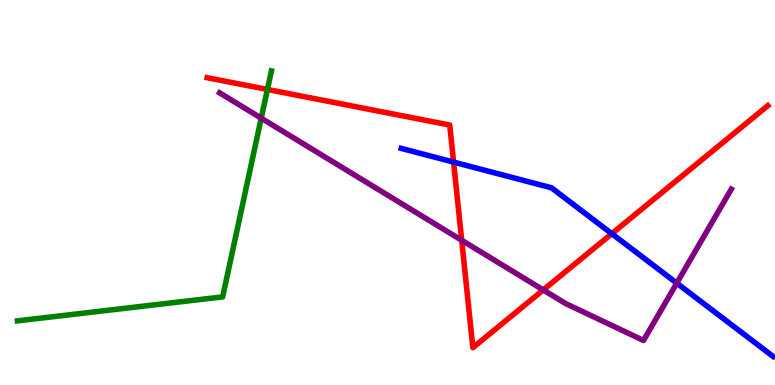[{'lines': ['blue', 'red'], 'intersections': [{'x': 5.85, 'y': 5.79}, {'x': 7.89, 'y': 3.93}]}, {'lines': ['green', 'red'], 'intersections': [{'x': 3.45, 'y': 7.68}]}, {'lines': ['purple', 'red'], 'intersections': [{'x': 5.96, 'y': 3.76}, {'x': 7.01, 'y': 2.47}]}, {'lines': ['blue', 'green'], 'intersections': []}, {'lines': ['blue', 'purple'], 'intersections': [{'x': 8.73, 'y': 2.65}]}, {'lines': ['green', 'purple'], 'intersections': [{'x': 3.37, 'y': 6.93}]}]